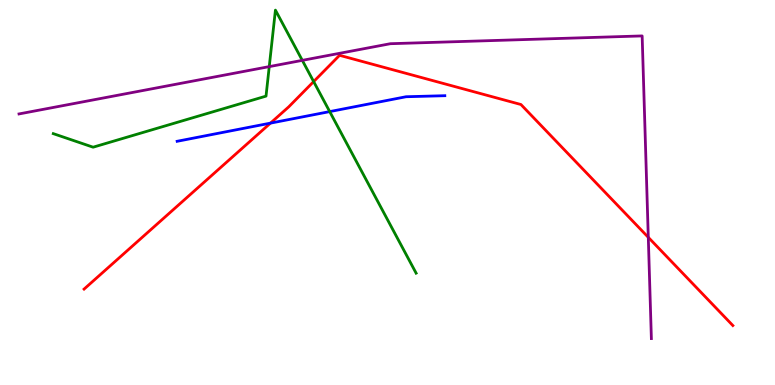[{'lines': ['blue', 'red'], 'intersections': [{'x': 3.49, 'y': 6.8}]}, {'lines': ['green', 'red'], 'intersections': [{'x': 4.05, 'y': 7.88}]}, {'lines': ['purple', 'red'], 'intersections': [{'x': 8.37, 'y': 3.84}]}, {'lines': ['blue', 'green'], 'intersections': [{'x': 4.25, 'y': 7.1}]}, {'lines': ['blue', 'purple'], 'intersections': []}, {'lines': ['green', 'purple'], 'intersections': [{'x': 3.47, 'y': 8.27}, {'x': 3.9, 'y': 8.43}]}]